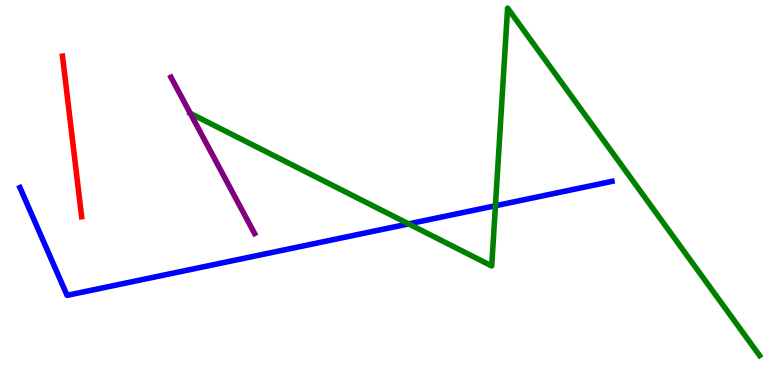[{'lines': ['blue', 'red'], 'intersections': []}, {'lines': ['green', 'red'], 'intersections': []}, {'lines': ['purple', 'red'], 'intersections': []}, {'lines': ['blue', 'green'], 'intersections': [{'x': 5.27, 'y': 4.18}, {'x': 6.39, 'y': 4.66}]}, {'lines': ['blue', 'purple'], 'intersections': []}, {'lines': ['green', 'purple'], 'intersections': [{'x': 2.46, 'y': 7.06}]}]